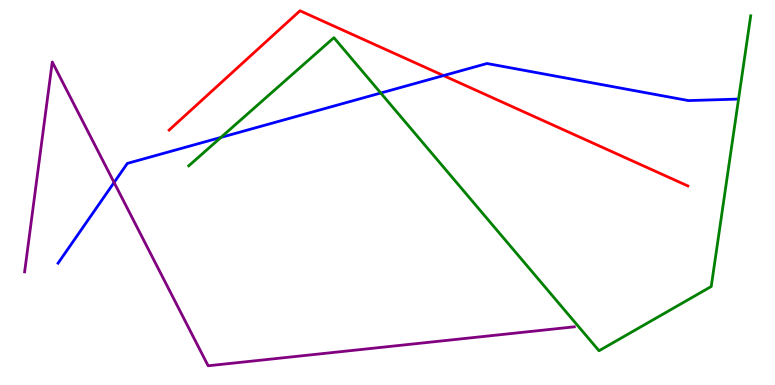[{'lines': ['blue', 'red'], 'intersections': [{'x': 5.72, 'y': 8.04}]}, {'lines': ['green', 'red'], 'intersections': []}, {'lines': ['purple', 'red'], 'intersections': []}, {'lines': ['blue', 'green'], 'intersections': [{'x': 2.85, 'y': 6.43}, {'x': 4.91, 'y': 7.58}]}, {'lines': ['blue', 'purple'], 'intersections': [{'x': 1.47, 'y': 5.26}]}, {'lines': ['green', 'purple'], 'intersections': []}]